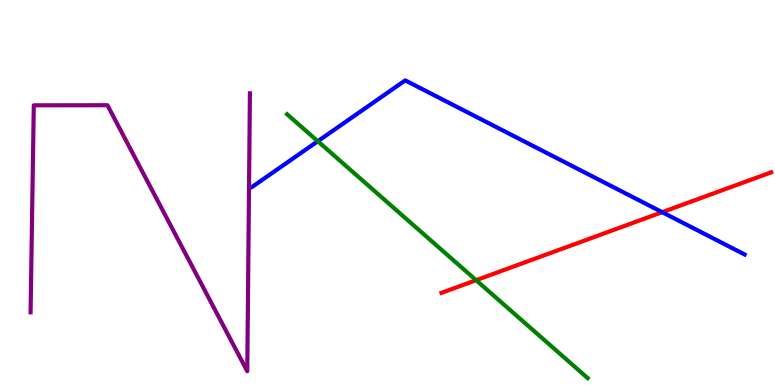[{'lines': ['blue', 'red'], 'intersections': [{'x': 8.54, 'y': 4.49}]}, {'lines': ['green', 'red'], 'intersections': [{'x': 6.14, 'y': 2.72}]}, {'lines': ['purple', 'red'], 'intersections': []}, {'lines': ['blue', 'green'], 'intersections': [{'x': 4.1, 'y': 6.33}]}, {'lines': ['blue', 'purple'], 'intersections': []}, {'lines': ['green', 'purple'], 'intersections': []}]